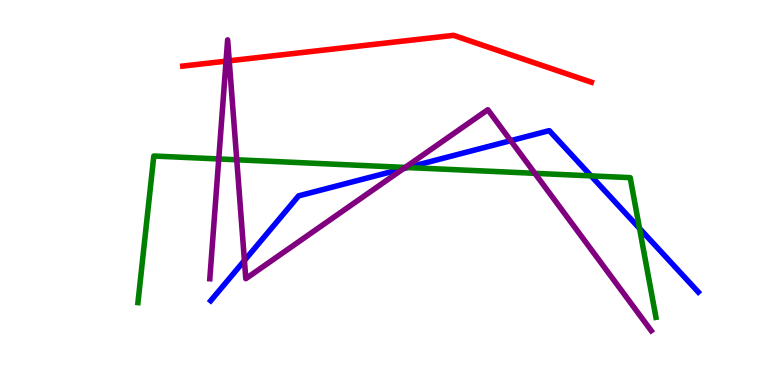[{'lines': ['blue', 'red'], 'intersections': []}, {'lines': ['green', 'red'], 'intersections': []}, {'lines': ['purple', 'red'], 'intersections': [{'x': 2.92, 'y': 8.41}, {'x': 2.96, 'y': 8.42}]}, {'lines': ['blue', 'green'], 'intersections': [{'x': 5.26, 'y': 5.65}, {'x': 7.63, 'y': 5.43}, {'x': 8.25, 'y': 4.07}]}, {'lines': ['blue', 'purple'], 'intersections': [{'x': 3.15, 'y': 3.23}, {'x': 5.21, 'y': 5.62}, {'x': 6.59, 'y': 6.35}]}, {'lines': ['green', 'purple'], 'intersections': [{'x': 2.82, 'y': 5.87}, {'x': 3.05, 'y': 5.85}, {'x': 5.23, 'y': 5.65}, {'x': 6.9, 'y': 5.5}]}]